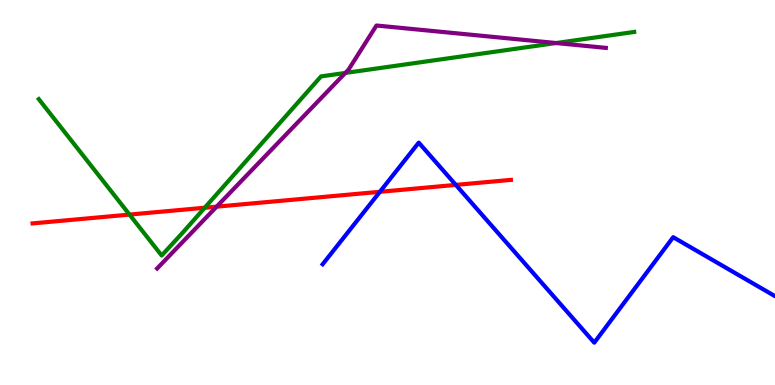[{'lines': ['blue', 'red'], 'intersections': [{'x': 4.9, 'y': 5.02}, {'x': 5.88, 'y': 5.2}]}, {'lines': ['green', 'red'], 'intersections': [{'x': 1.67, 'y': 4.43}, {'x': 2.64, 'y': 4.6}]}, {'lines': ['purple', 'red'], 'intersections': [{'x': 2.8, 'y': 4.63}]}, {'lines': ['blue', 'green'], 'intersections': []}, {'lines': ['blue', 'purple'], 'intersections': []}, {'lines': ['green', 'purple'], 'intersections': [{'x': 4.46, 'y': 8.11}, {'x': 7.18, 'y': 8.88}]}]